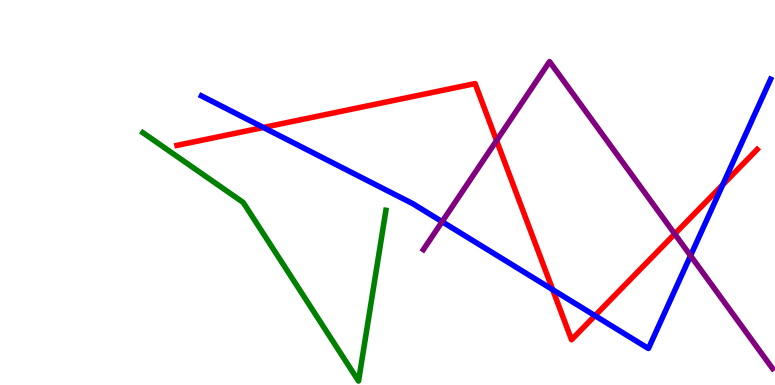[{'lines': ['blue', 'red'], 'intersections': [{'x': 3.4, 'y': 6.69}, {'x': 7.13, 'y': 2.48}, {'x': 7.68, 'y': 1.8}, {'x': 9.33, 'y': 5.2}]}, {'lines': ['green', 'red'], 'intersections': []}, {'lines': ['purple', 'red'], 'intersections': [{'x': 6.41, 'y': 6.35}, {'x': 8.71, 'y': 3.92}]}, {'lines': ['blue', 'green'], 'intersections': []}, {'lines': ['blue', 'purple'], 'intersections': [{'x': 5.7, 'y': 4.24}, {'x': 8.91, 'y': 3.36}]}, {'lines': ['green', 'purple'], 'intersections': []}]